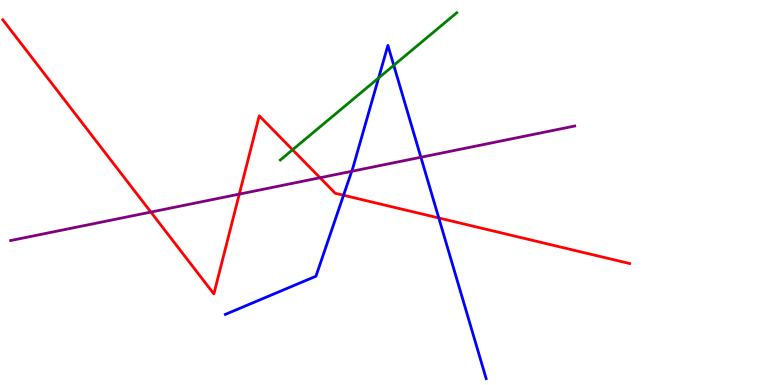[{'lines': ['blue', 'red'], 'intersections': [{'x': 4.43, 'y': 4.93}, {'x': 5.66, 'y': 4.34}]}, {'lines': ['green', 'red'], 'intersections': [{'x': 3.78, 'y': 6.11}]}, {'lines': ['purple', 'red'], 'intersections': [{'x': 1.95, 'y': 4.49}, {'x': 3.09, 'y': 4.96}, {'x': 4.13, 'y': 5.38}]}, {'lines': ['blue', 'green'], 'intersections': [{'x': 4.88, 'y': 7.97}, {'x': 5.08, 'y': 8.3}]}, {'lines': ['blue', 'purple'], 'intersections': [{'x': 4.54, 'y': 5.55}, {'x': 5.43, 'y': 5.92}]}, {'lines': ['green', 'purple'], 'intersections': []}]